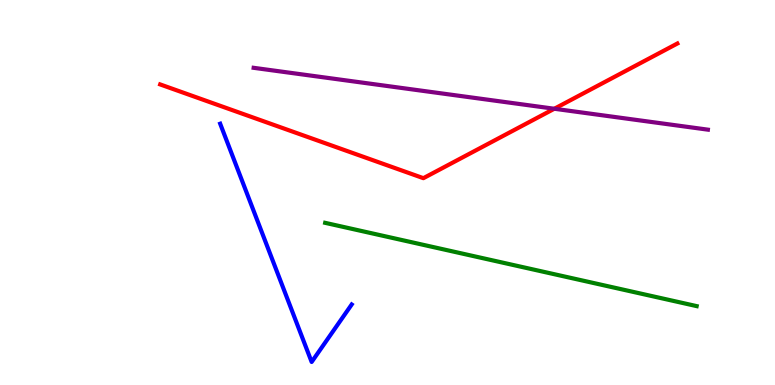[{'lines': ['blue', 'red'], 'intersections': []}, {'lines': ['green', 'red'], 'intersections': []}, {'lines': ['purple', 'red'], 'intersections': [{'x': 7.15, 'y': 7.18}]}, {'lines': ['blue', 'green'], 'intersections': []}, {'lines': ['blue', 'purple'], 'intersections': []}, {'lines': ['green', 'purple'], 'intersections': []}]